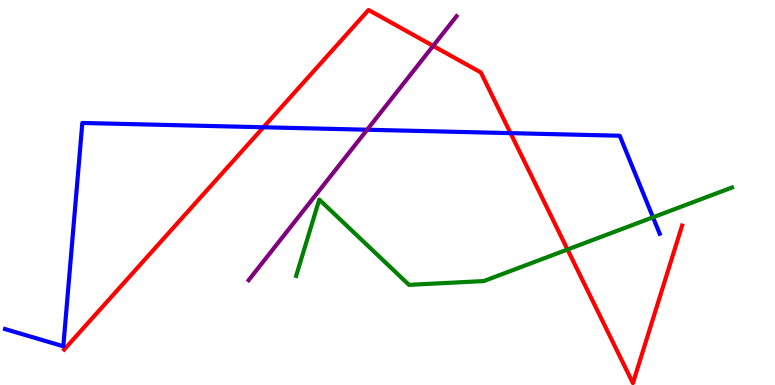[{'lines': ['blue', 'red'], 'intersections': [{'x': 3.4, 'y': 6.69}, {'x': 6.59, 'y': 6.54}]}, {'lines': ['green', 'red'], 'intersections': [{'x': 7.32, 'y': 3.52}]}, {'lines': ['purple', 'red'], 'intersections': [{'x': 5.59, 'y': 8.81}]}, {'lines': ['blue', 'green'], 'intersections': [{'x': 8.43, 'y': 4.36}]}, {'lines': ['blue', 'purple'], 'intersections': [{'x': 4.74, 'y': 6.63}]}, {'lines': ['green', 'purple'], 'intersections': []}]